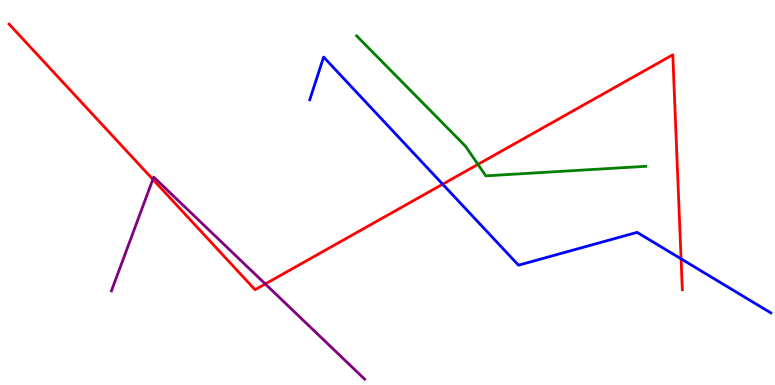[{'lines': ['blue', 'red'], 'intersections': [{'x': 5.71, 'y': 5.22}, {'x': 8.79, 'y': 3.28}]}, {'lines': ['green', 'red'], 'intersections': [{'x': 6.17, 'y': 5.73}]}, {'lines': ['purple', 'red'], 'intersections': [{'x': 1.97, 'y': 5.34}, {'x': 3.42, 'y': 2.62}]}, {'lines': ['blue', 'green'], 'intersections': []}, {'lines': ['blue', 'purple'], 'intersections': []}, {'lines': ['green', 'purple'], 'intersections': []}]